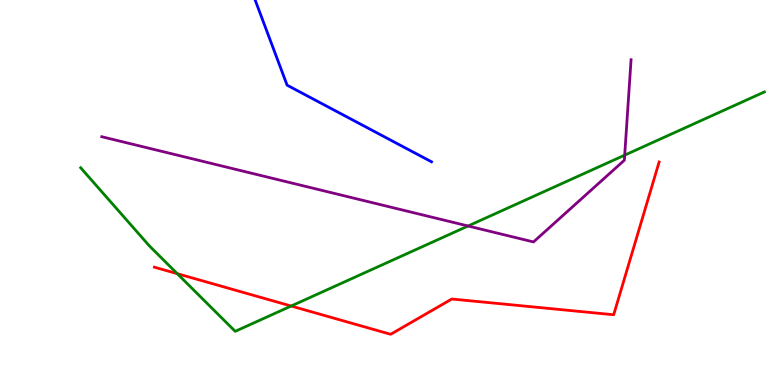[{'lines': ['blue', 'red'], 'intersections': []}, {'lines': ['green', 'red'], 'intersections': [{'x': 2.29, 'y': 2.89}, {'x': 3.76, 'y': 2.05}]}, {'lines': ['purple', 'red'], 'intersections': []}, {'lines': ['blue', 'green'], 'intersections': []}, {'lines': ['blue', 'purple'], 'intersections': []}, {'lines': ['green', 'purple'], 'intersections': [{'x': 6.04, 'y': 4.13}, {'x': 8.06, 'y': 5.97}]}]